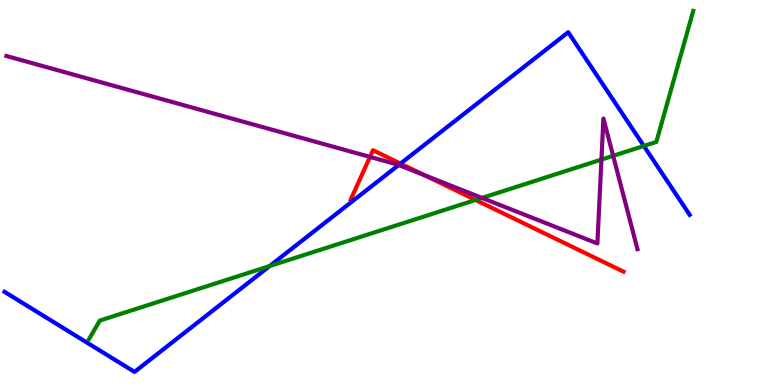[{'lines': ['blue', 'red'], 'intersections': [{'x': 5.17, 'y': 5.75}]}, {'lines': ['green', 'red'], 'intersections': [{'x': 6.14, 'y': 4.81}]}, {'lines': ['purple', 'red'], 'intersections': [{'x': 4.77, 'y': 5.92}, {'x': 5.48, 'y': 5.45}]}, {'lines': ['blue', 'green'], 'intersections': [{'x': 3.48, 'y': 3.09}, {'x': 8.31, 'y': 6.21}]}, {'lines': ['blue', 'purple'], 'intersections': [{'x': 5.14, 'y': 5.71}]}, {'lines': ['green', 'purple'], 'intersections': [{'x': 6.22, 'y': 4.86}, {'x': 7.76, 'y': 5.86}, {'x': 7.91, 'y': 5.95}]}]